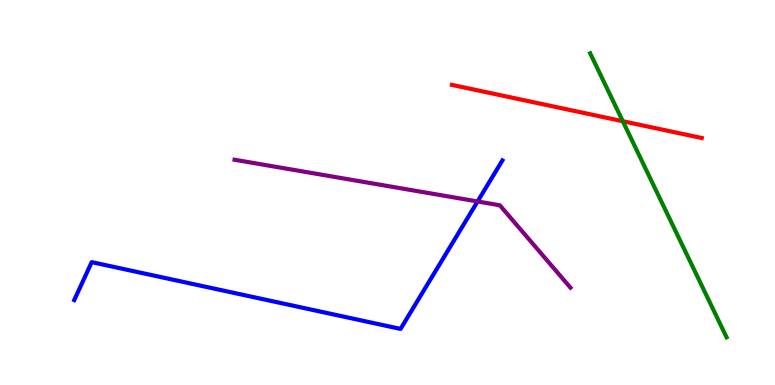[{'lines': ['blue', 'red'], 'intersections': []}, {'lines': ['green', 'red'], 'intersections': [{'x': 8.04, 'y': 6.85}]}, {'lines': ['purple', 'red'], 'intersections': []}, {'lines': ['blue', 'green'], 'intersections': []}, {'lines': ['blue', 'purple'], 'intersections': [{'x': 6.16, 'y': 4.77}]}, {'lines': ['green', 'purple'], 'intersections': []}]